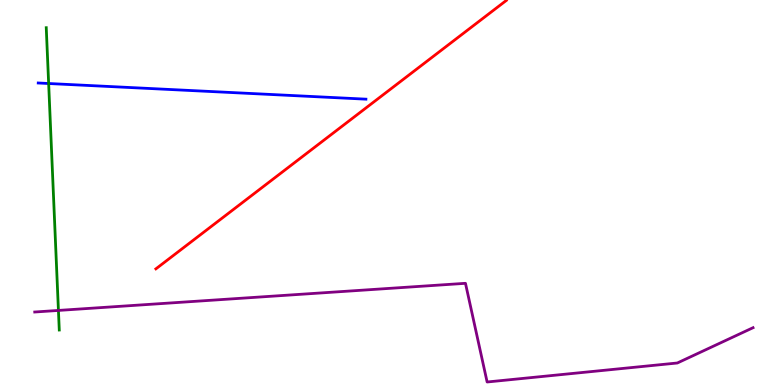[{'lines': ['blue', 'red'], 'intersections': []}, {'lines': ['green', 'red'], 'intersections': []}, {'lines': ['purple', 'red'], 'intersections': []}, {'lines': ['blue', 'green'], 'intersections': [{'x': 0.628, 'y': 7.83}]}, {'lines': ['blue', 'purple'], 'intersections': []}, {'lines': ['green', 'purple'], 'intersections': [{'x': 0.754, 'y': 1.94}]}]